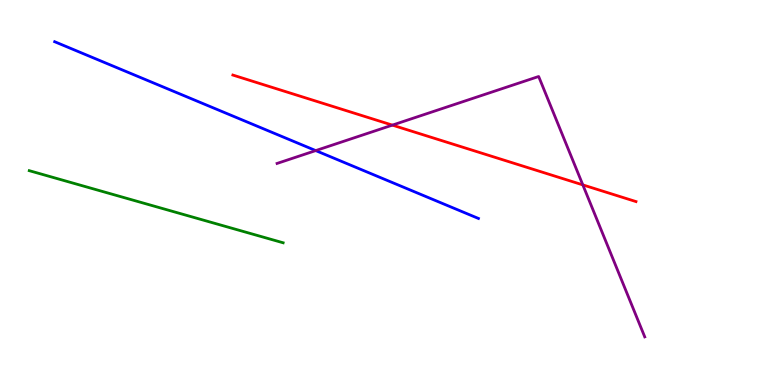[{'lines': ['blue', 'red'], 'intersections': []}, {'lines': ['green', 'red'], 'intersections': []}, {'lines': ['purple', 'red'], 'intersections': [{'x': 5.06, 'y': 6.75}, {'x': 7.52, 'y': 5.2}]}, {'lines': ['blue', 'green'], 'intersections': []}, {'lines': ['blue', 'purple'], 'intersections': [{'x': 4.07, 'y': 6.09}]}, {'lines': ['green', 'purple'], 'intersections': []}]